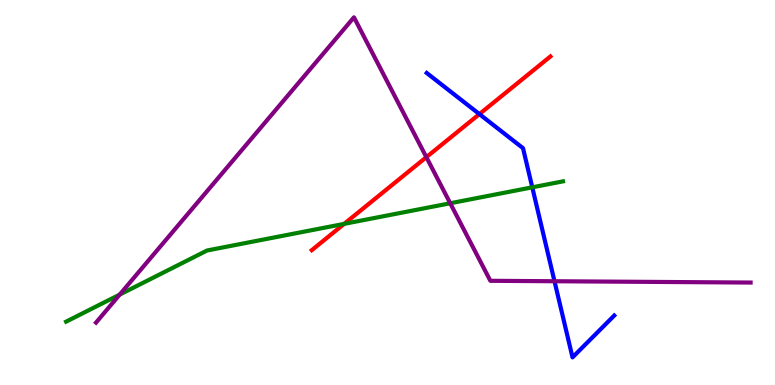[{'lines': ['blue', 'red'], 'intersections': [{'x': 6.19, 'y': 7.04}]}, {'lines': ['green', 'red'], 'intersections': [{'x': 4.44, 'y': 4.19}]}, {'lines': ['purple', 'red'], 'intersections': [{'x': 5.5, 'y': 5.92}]}, {'lines': ['blue', 'green'], 'intersections': [{'x': 6.87, 'y': 5.13}]}, {'lines': ['blue', 'purple'], 'intersections': [{'x': 7.15, 'y': 2.7}]}, {'lines': ['green', 'purple'], 'intersections': [{'x': 1.54, 'y': 2.35}, {'x': 5.81, 'y': 4.72}]}]